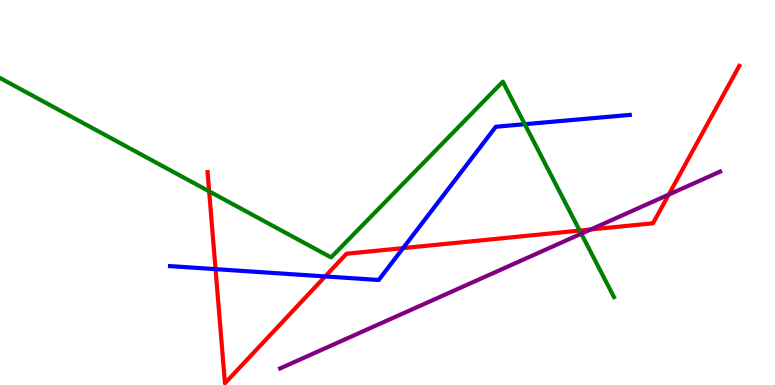[{'lines': ['blue', 'red'], 'intersections': [{'x': 2.78, 'y': 3.01}, {'x': 4.2, 'y': 2.82}, {'x': 5.2, 'y': 3.56}]}, {'lines': ['green', 'red'], 'intersections': [{'x': 2.7, 'y': 5.03}, {'x': 7.48, 'y': 4.01}]}, {'lines': ['purple', 'red'], 'intersections': [{'x': 7.62, 'y': 4.04}, {'x': 8.63, 'y': 4.95}]}, {'lines': ['blue', 'green'], 'intersections': [{'x': 6.77, 'y': 6.77}]}, {'lines': ['blue', 'purple'], 'intersections': []}, {'lines': ['green', 'purple'], 'intersections': [{'x': 7.5, 'y': 3.93}]}]